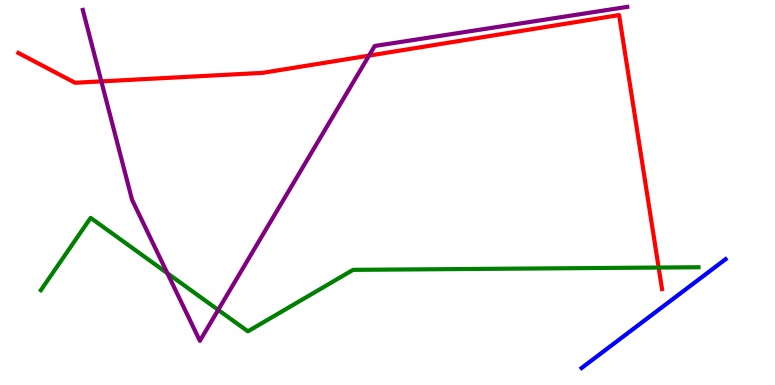[{'lines': ['blue', 'red'], 'intersections': []}, {'lines': ['green', 'red'], 'intersections': [{'x': 8.5, 'y': 3.05}]}, {'lines': ['purple', 'red'], 'intersections': [{'x': 1.31, 'y': 7.89}, {'x': 4.76, 'y': 8.56}]}, {'lines': ['blue', 'green'], 'intersections': []}, {'lines': ['blue', 'purple'], 'intersections': []}, {'lines': ['green', 'purple'], 'intersections': [{'x': 2.16, 'y': 2.9}, {'x': 2.82, 'y': 1.95}]}]